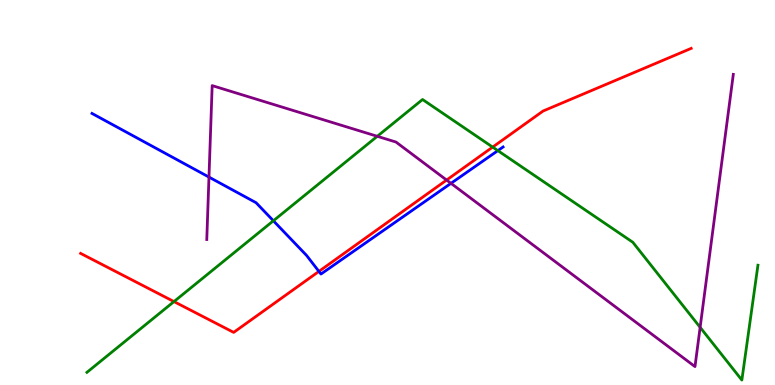[{'lines': ['blue', 'red'], 'intersections': [{'x': 4.11, 'y': 2.95}]}, {'lines': ['green', 'red'], 'intersections': [{'x': 2.24, 'y': 2.17}, {'x': 6.36, 'y': 6.18}]}, {'lines': ['purple', 'red'], 'intersections': [{'x': 5.76, 'y': 5.32}]}, {'lines': ['blue', 'green'], 'intersections': [{'x': 3.53, 'y': 4.27}, {'x': 6.42, 'y': 6.09}]}, {'lines': ['blue', 'purple'], 'intersections': [{'x': 2.7, 'y': 5.4}, {'x': 5.82, 'y': 5.24}]}, {'lines': ['green', 'purple'], 'intersections': [{'x': 4.87, 'y': 6.46}, {'x': 9.03, 'y': 1.5}]}]